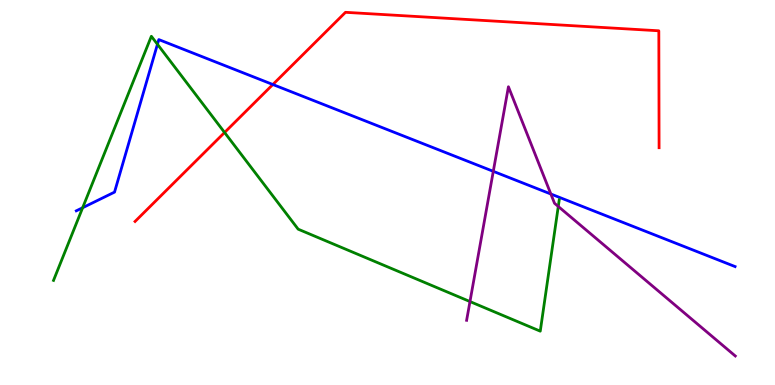[{'lines': ['blue', 'red'], 'intersections': [{'x': 3.52, 'y': 7.8}]}, {'lines': ['green', 'red'], 'intersections': [{'x': 2.9, 'y': 6.56}]}, {'lines': ['purple', 'red'], 'intersections': []}, {'lines': ['blue', 'green'], 'intersections': [{'x': 1.07, 'y': 4.6}, {'x': 2.03, 'y': 8.85}]}, {'lines': ['blue', 'purple'], 'intersections': [{'x': 6.37, 'y': 5.55}, {'x': 7.11, 'y': 4.96}]}, {'lines': ['green', 'purple'], 'intersections': [{'x': 6.06, 'y': 2.17}, {'x': 7.2, 'y': 4.64}]}]